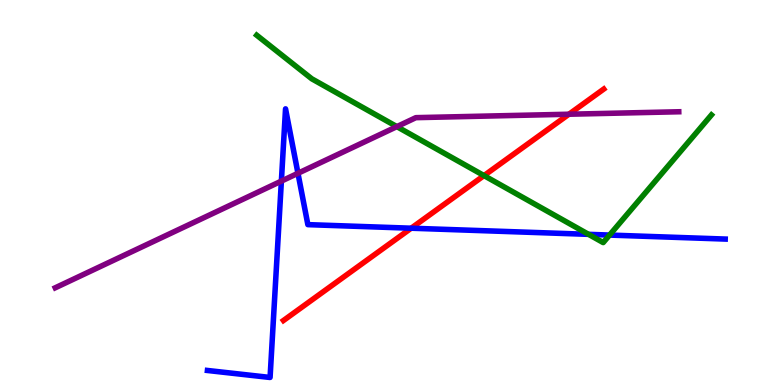[{'lines': ['blue', 'red'], 'intersections': [{'x': 5.31, 'y': 4.07}]}, {'lines': ['green', 'red'], 'intersections': [{'x': 6.25, 'y': 5.44}]}, {'lines': ['purple', 'red'], 'intersections': [{'x': 7.34, 'y': 7.03}]}, {'lines': ['blue', 'green'], 'intersections': [{'x': 7.59, 'y': 3.91}, {'x': 7.87, 'y': 3.89}]}, {'lines': ['blue', 'purple'], 'intersections': [{'x': 3.63, 'y': 5.3}, {'x': 3.84, 'y': 5.5}]}, {'lines': ['green', 'purple'], 'intersections': [{'x': 5.12, 'y': 6.71}]}]